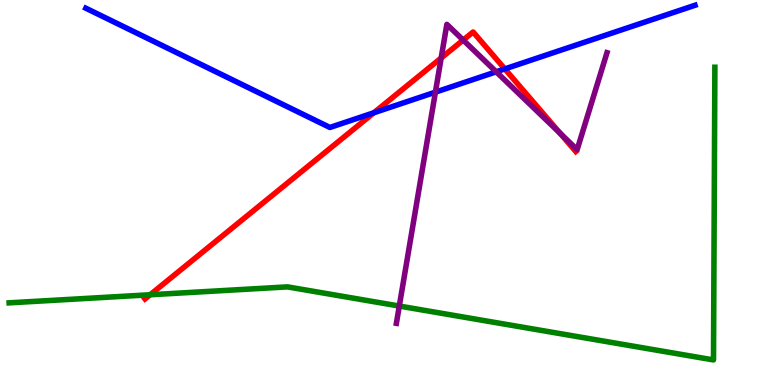[{'lines': ['blue', 'red'], 'intersections': [{'x': 4.82, 'y': 7.07}, {'x': 6.51, 'y': 8.21}]}, {'lines': ['green', 'red'], 'intersections': [{'x': 1.94, 'y': 2.34}]}, {'lines': ['purple', 'red'], 'intersections': [{'x': 5.69, 'y': 8.49}, {'x': 5.98, 'y': 8.96}, {'x': 7.23, 'y': 6.54}]}, {'lines': ['blue', 'green'], 'intersections': []}, {'lines': ['blue', 'purple'], 'intersections': [{'x': 5.62, 'y': 7.61}, {'x': 6.4, 'y': 8.13}]}, {'lines': ['green', 'purple'], 'intersections': [{'x': 5.15, 'y': 2.05}]}]